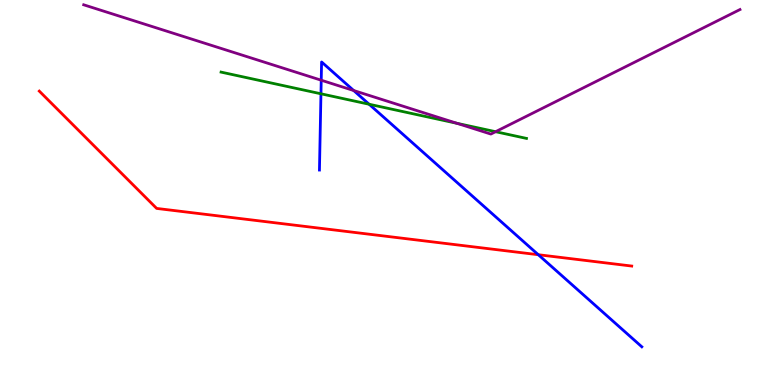[{'lines': ['blue', 'red'], 'intersections': [{'x': 6.95, 'y': 3.38}]}, {'lines': ['green', 'red'], 'intersections': []}, {'lines': ['purple', 'red'], 'intersections': []}, {'lines': ['blue', 'green'], 'intersections': [{'x': 4.14, 'y': 7.56}, {'x': 4.76, 'y': 7.29}]}, {'lines': ['blue', 'purple'], 'intersections': [{'x': 4.14, 'y': 7.92}, {'x': 4.56, 'y': 7.65}]}, {'lines': ['green', 'purple'], 'intersections': [{'x': 5.9, 'y': 6.8}, {'x': 6.39, 'y': 6.58}]}]